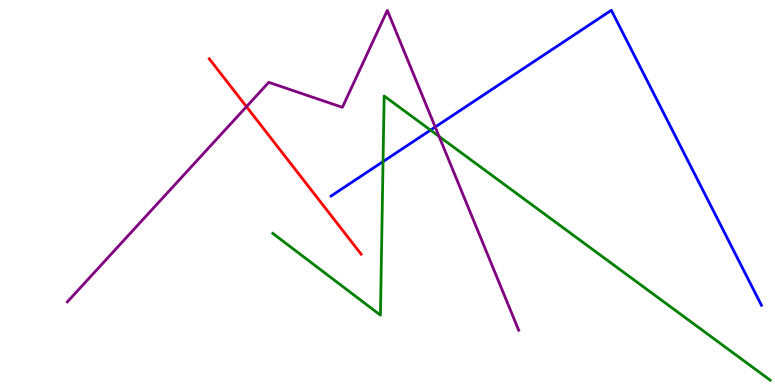[{'lines': ['blue', 'red'], 'intersections': []}, {'lines': ['green', 'red'], 'intersections': []}, {'lines': ['purple', 'red'], 'intersections': [{'x': 3.18, 'y': 7.23}]}, {'lines': ['blue', 'green'], 'intersections': [{'x': 4.94, 'y': 5.8}, {'x': 5.55, 'y': 6.62}]}, {'lines': ['blue', 'purple'], 'intersections': [{'x': 5.62, 'y': 6.7}]}, {'lines': ['green', 'purple'], 'intersections': [{'x': 5.67, 'y': 6.46}]}]